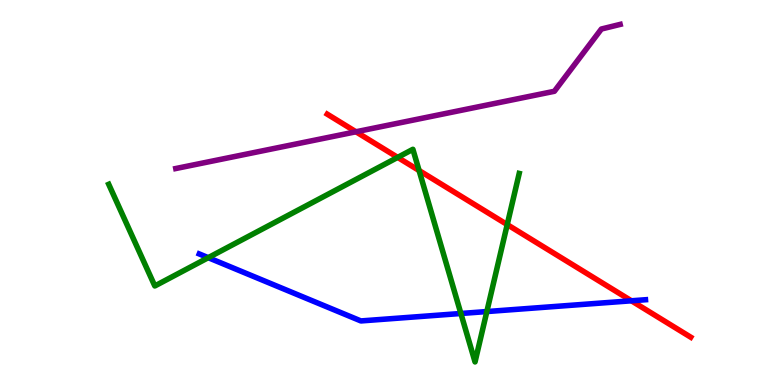[{'lines': ['blue', 'red'], 'intersections': [{'x': 8.15, 'y': 2.19}]}, {'lines': ['green', 'red'], 'intersections': [{'x': 5.13, 'y': 5.91}, {'x': 5.41, 'y': 5.57}, {'x': 6.54, 'y': 4.17}]}, {'lines': ['purple', 'red'], 'intersections': [{'x': 4.59, 'y': 6.58}]}, {'lines': ['blue', 'green'], 'intersections': [{'x': 2.69, 'y': 3.31}, {'x': 5.95, 'y': 1.86}, {'x': 6.28, 'y': 1.91}]}, {'lines': ['blue', 'purple'], 'intersections': []}, {'lines': ['green', 'purple'], 'intersections': []}]